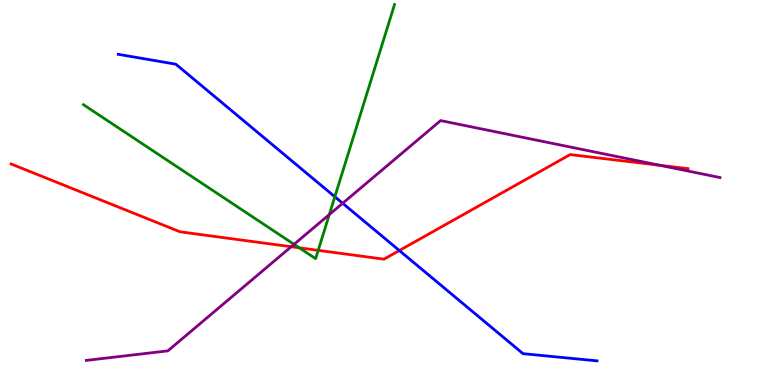[{'lines': ['blue', 'red'], 'intersections': [{'x': 5.15, 'y': 3.49}]}, {'lines': ['green', 'red'], 'intersections': [{'x': 3.86, 'y': 3.56}, {'x': 4.11, 'y': 3.5}]}, {'lines': ['purple', 'red'], 'intersections': [{'x': 3.76, 'y': 3.59}, {'x': 8.51, 'y': 5.71}]}, {'lines': ['blue', 'green'], 'intersections': [{'x': 4.32, 'y': 4.89}]}, {'lines': ['blue', 'purple'], 'intersections': [{'x': 4.42, 'y': 4.72}]}, {'lines': ['green', 'purple'], 'intersections': [{'x': 3.79, 'y': 3.65}, {'x': 4.25, 'y': 4.43}]}]